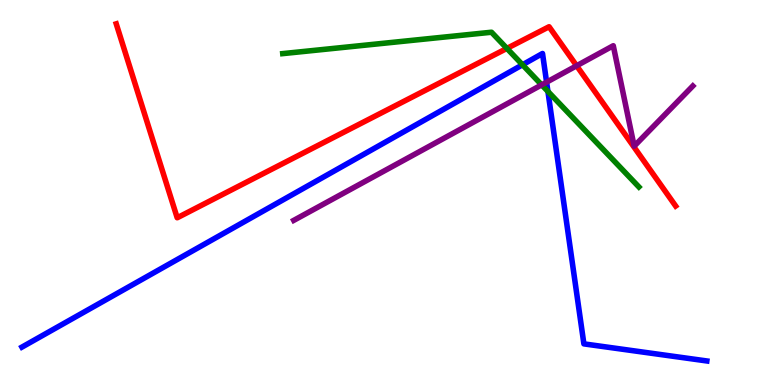[{'lines': ['blue', 'red'], 'intersections': []}, {'lines': ['green', 'red'], 'intersections': [{'x': 6.54, 'y': 8.74}]}, {'lines': ['purple', 'red'], 'intersections': [{'x': 7.44, 'y': 8.29}]}, {'lines': ['blue', 'green'], 'intersections': [{'x': 6.74, 'y': 8.32}, {'x': 7.07, 'y': 7.62}]}, {'lines': ['blue', 'purple'], 'intersections': [{'x': 7.05, 'y': 7.87}]}, {'lines': ['green', 'purple'], 'intersections': [{'x': 6.99, 'y': 7.8}]}]